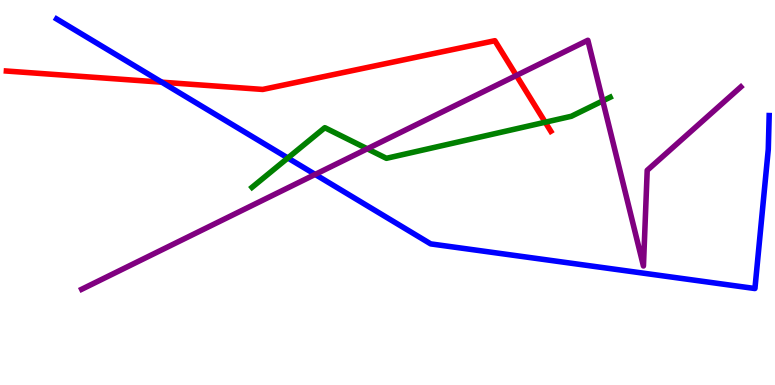[{'lines': ['blue', 'red'], 'intersections': [{'x': 2.09, 'y': 7.87}]}, {'lines': ['green', 'red'], 'intersections': [{'x': 7.04, 'y': 6.83}]}, {'lines': ['purple', 'red'], 'intersections': [{'x': 6.66, 'y': 8.04}]}, {'lines': ['blue', 'green'], 'intersections': [{'x': 3.71, 'y': 5.9}]}, {'lines': ['blue', 'purple'], 'intersections': [{'x': 4.07, 'y': 5.47}]}, {'lines': ['green', 'purple'], 'intersections': [{'x': 4.74, 'y': 6.14}, {'x': 7.78, 'y': 7.38}]}]